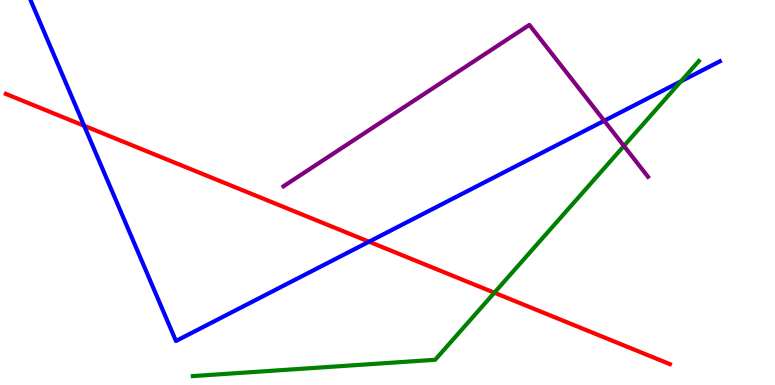[{'lines': ['blue', 'red'], 'intersections': [{'x': 1.09, 'y': 6.73}, {'x': 4.76, 'y': 3.72}]}, {'lines': ['green', 'red'], 'intersections': [{'x': 6.38, 'y': 2.4}]}, {'lines': ['purple', 'red'], 'intersections': []}, {'lines': ['blue', 'green'], 'intersections': [{'x': 8.79, 'y': 7.89}]}, {'lines': ['blue', 'purple'], 'intersections': [{'x': 7.8, 'y': 6.86}]}, {'lines': ['green', 'purple'], 'intersections': [{'x': 8.05, 'y': 6.21}]}]